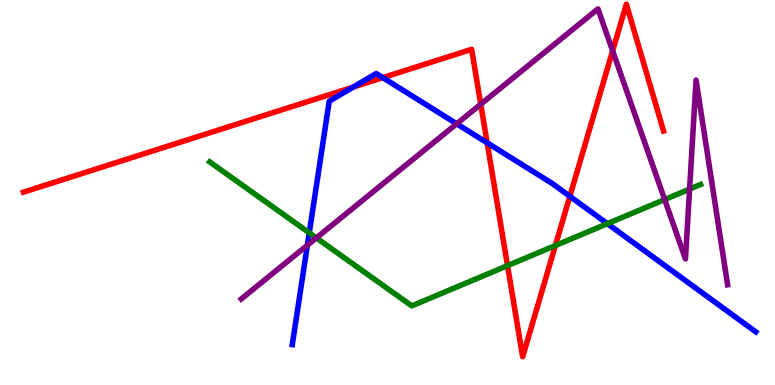[{'lines': ['blue', 'red'], 'intersections': [{'x': 4.56, 'y': 7.74}, {'x': 4.94, 'y': 7.98}, {'x': 6.29, 'y': 6.29}, {'x': 7.35, 'y': 4.9}]}, {'lines': ['green', 'red'], 'intersections': [{'x': 6.55, 'y': 3.1}, {'x': 7.17, 'y': 3.62}]}, {'lines': ['purple', 'red'], 'intersections': [{'x': 6.2, 'y': 7.29}, {'x': 7.9, 'y': 8.68}]}, {'lines': ['blue', 'green'], 'intersections': [{'x': 3.99, 'y': 3.95}, {'x': 7.84, 'y': 4.19}]}, {'lines': ['blue', 'purple'], 'intersections': [{'x': 3.97, 'y': 3.63}, {'x': 5.89, 'y': 6.78}]}, {'lines': ['green', 'purple'], 'intersections': [{'x': 4.08, 'y': 3.82}, {'x': 8.58, 'y': 4.82}, {'x': 8.9, 'y': 5.09}]}]